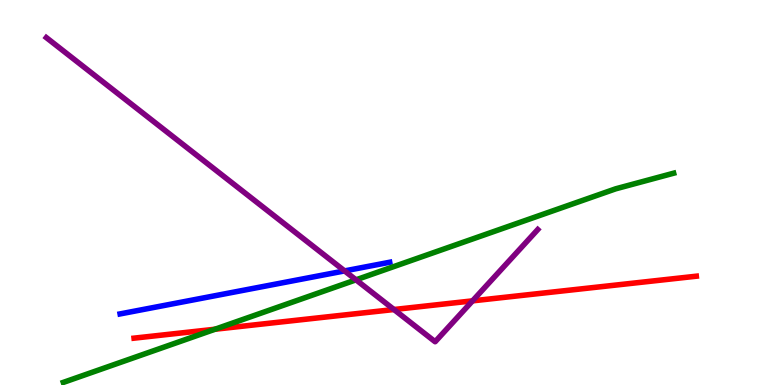[{'lines': ['blue', 'red'], 'intersections': []}, {'lines': ['green', 'red'], 'intersections': [{'x': 2.77, 'y': 1.45}]}, {'lines': ['purple', 'red'], 'intersections': [{'x': 5.08, 'y': 1.96}, {'x': 6.1, 'y': 2.19}]}, {'lines': ['blue', 'green'], 'intersections': []}, {'lines': ['blue', 'purple'], 'intersections': [{'x': 4.45, 'y': 2.96}]}, {'lines': ['green', 'purple'], 'intersections': [{'x': 4.59, 'y': 2.73}]}]